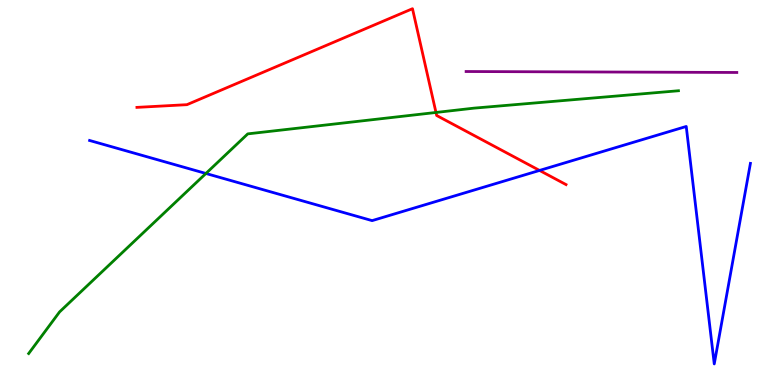[{'lines': ['blue', 'red'], 'intersections': [{'x': 6.96, 'y': 5.57}]}, {'lines': ['green', 'red'], 'intersections': [{'x': 5.63, 'y': 7.08}]}, {'lines': ['purple', 'red'], 'intersections': []}, {'lines': ['blue', 'green'], 'intersections': [{'x': 2.66, 'y': 5.49}]}, {'lines': ['blue', 'purple'], 'intersections': []}, {'lines': ['green', 'purple'], 'intersections': []}]